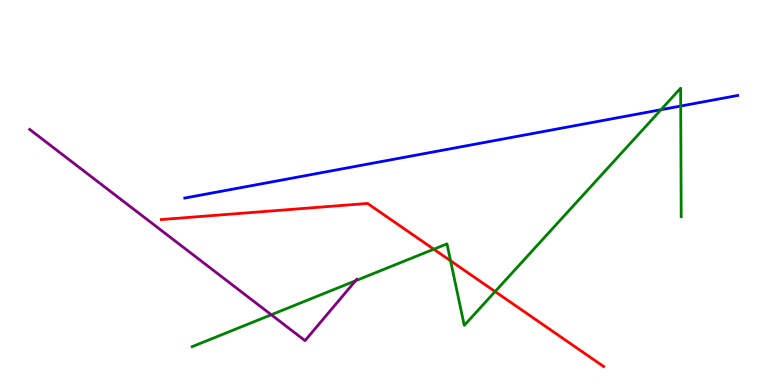[{'lines': ['blue', 'red'], 'intersections': []}, {'lines': ['green', 'red'], 'intersections': [{'x': 5.6, 'y': 3.53}, {'x': 5.81, 'y': 3.23}, {'x': 6.39, 'y': 2.43}]}, {'lines': ['purple', 'red'], 'intersections': []}, {'lines': ['blue', 'green'], 'intersections': [{'x': 8.53, 'y': 7.15}, {'x': 8.78, 'y': 7.25}]}, {'lines': ['blue', 'purple'], 'intersections': []}, {'lines': ['green', 'purple'], 'intersections': [{'x': 3.5, 'y': 1.82}, {'x': 4.59, 'y': 2.71}]}]